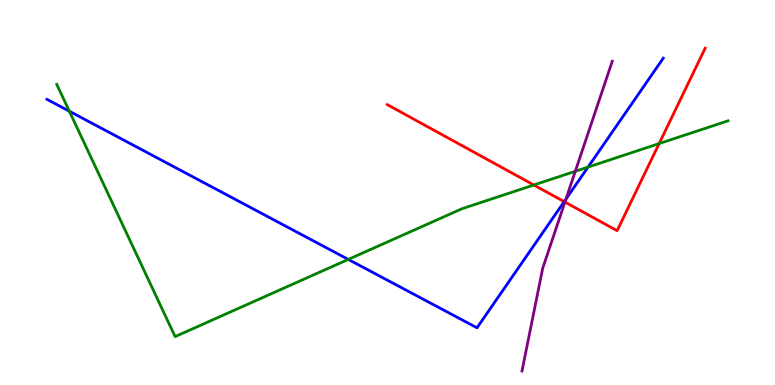[{'lines': ['blue', 'red'], 'intersections': [{'x': 7.28, 'y': 4.76}]}, {'lines': ['green', 'red'], 'intersections': [{'x': 6.89, 'y': 5.19}, {'x': 8.51, 'y': 6.27}]}, {'lines': ['purple', 'red'], 'intersections': [{'x': 7.29, 'y': 4.75}]}, {'lines': ['blue', 'green'], 'intersections': [{'x': 0.895, 'y': 7.11}, {'x': 4.49, 'y': 3.26}, {'x': 7.59, 'y': 5.66}]}, {'lines': ['blue', 'purple'], 'intersections': [{'x': 7.3, 'y': 4.83}]}, {'lines': ['green', 'purple'], 'intersections': [{'x': 7.42, 'y': 5.55}]}]